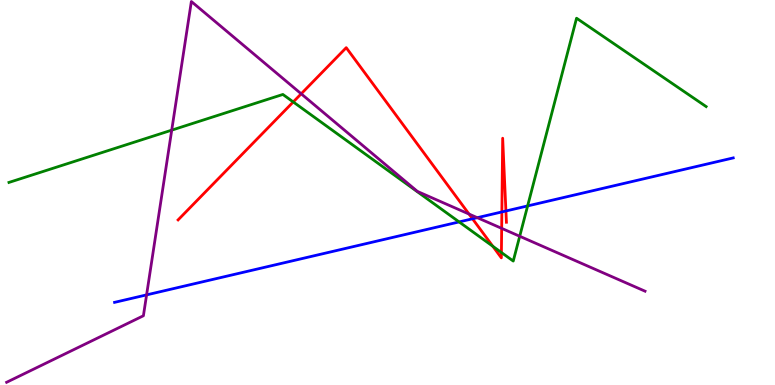[{'lines': ['blue', 'red'], 'intersections': [{'x': 6.1, 'y': 4.32}, {'x': 6.48, 'y': 4.5}, {'x': 6.53, 'y': 4.52}]}, {'lines': ['green', 'red'], 'intersections': [{'x': 3.78, 'y': 7.35}, {'x': 6.36, 'y': 3.6}, {'x': 6.47, 'y': 3.44}]}, {'lines': ['purple', 'red'], 'intersections': [{'x': 3.89, 'y': 7.56}, {'x': 6.05, 'y': 4.44}, {'x': 6.47, 'y': 4.07}]}, {'lines': ['blue', 'green'], 'intersections': [{'x': 5.92, 'y': 4.24}, {'x': 6.81, 'y': 4.65}]}, {'lines': ['blue', 'purple'], 'intersections': [{'x': 1.89, 'y': 2.34}, {'x': 6.16, 'y': 4.35}]}, {'lines': ['green', 'purple'], 'intersections': [{'x': 2.22, 'y': 6.62}, {'x': 6.71, 'y': 3.86}]}]